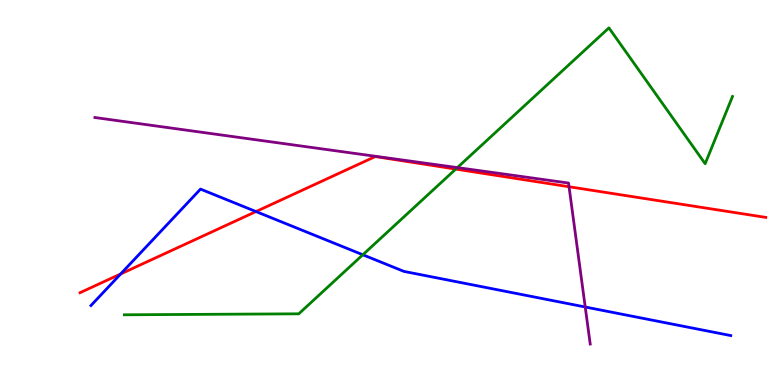[{'lines': ['blue', 'red'], 'intersections': [{'x': 1.56, 'y': 2.88}, {'x': 3.3, 'y': 4.51}]}, {'lines': ['green', 'red'], 'intersections': [{'x': 5.88, 'y': 5.61}]}, {'lines': ['purple', 'red'], 'intersections': [{'x': 7.34, 'y': 5.15}]}, {'lines': ['blue', 'green'], 'intersections': [{'x': 4.68, 'y': 3.38}]}, {'lines': ['blue', 'purple'], 'intersections': [{'x': 7.55, 'y': 2.03}]}, {'lines': ['green', 'purple'], 'intersections': [{'x': 5.9, 'y': 5.65}]}]